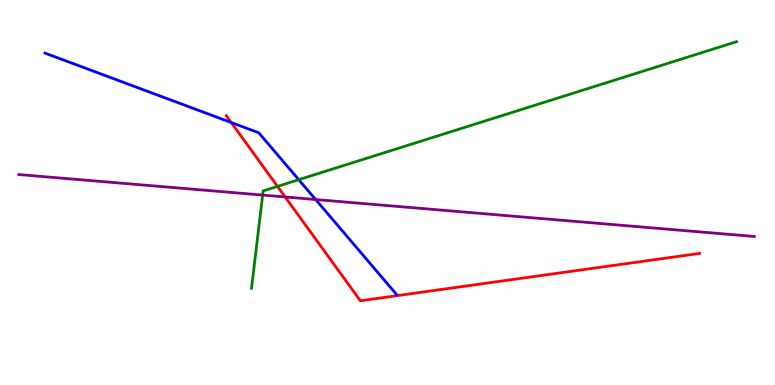[{'lines': ['blue', 'red'], 'intersections': [{'x': 2.98, 'y': 6.82}]}, {'lines': ['green', 'red'], 'intersections': [{'x': 3.58, 'y': 5.16}]}, {'lines': ['purple', 'red'], 'intersections': [{'x': 3.68, 'y': 4.88}]}, {'lines': ['blue', 'green'], 'intersections': [{'x': 3.85, 'y': 5.33}]}, {'lines': ['blue', 'purple'], 'intersections': [{'x': 4.07, 'y': 4.82}]}, {'lines': ['green', 'purple'], 'intersections': [{'x': 3.39, 'y': 4.93}]}]